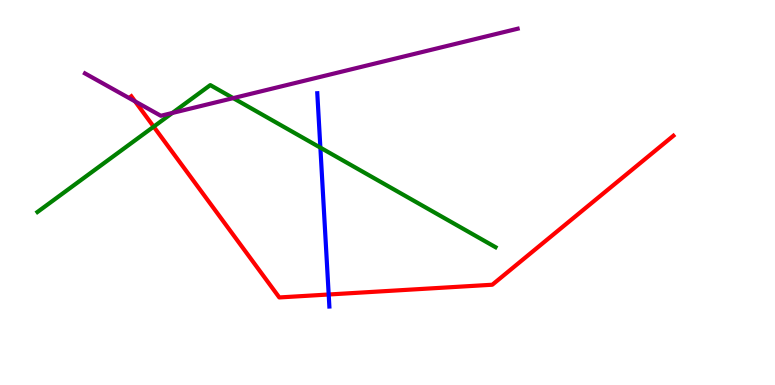[{'lines': ['blue', 'red'], 'intersections': [{'x': 4.24, 'y': 2.35}]}, {'lines': ['green', 'red'], 'intersections': [{'x': 1.98, 'y': 6.71}]}, {'lines': ['purple', 'red'], 'intersections': [{'x': 1.74, 'y': 7.37}]}, {'lines': ['blue', 'green'], 'intersections': [{'x': 4.13, 'y': 6.16}]}, {'lines': ['blue', 'purple'], 'intersections': []}, {'lines': ['green', 'purple'], 'intersections': [{'x': 2.22, 'y': 7.07}, {'x': 3.01, 'y': 7.45}]}]